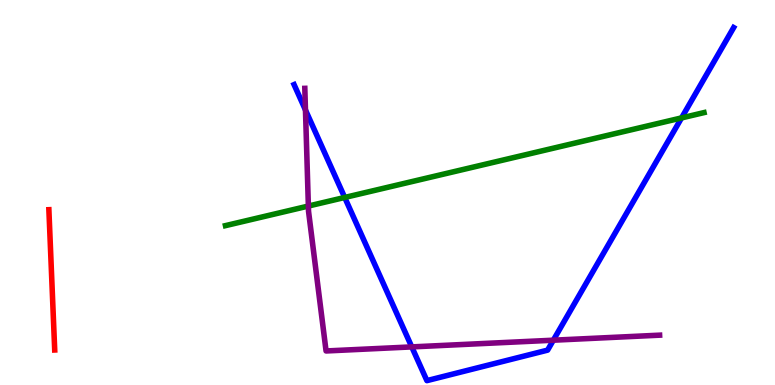[{'lines': ['blue', 'red'], 'intersections': []}, {'lines': ['green', 'red'], 'intersections': []}, {'lines': ['purple', 'red'], 'intersections': []}, {'lines': ['blue', 'green'], 'intersections': [{'x': 4.45, 'y': 4.87}, {'x': 8.79, 'y': 6.94}]}, {'lines': ['blue', 'purple'], 'intersections': [{'x': 3.94, 'y': 7.14}, {'x': 5.31, 'y': 0.989}, {'x': 7.14, 'y': 1.16}]}, {'lines': ['green', 'purple'], 'intersections': [{'x': 3.98, 'y': 4.65}]}]